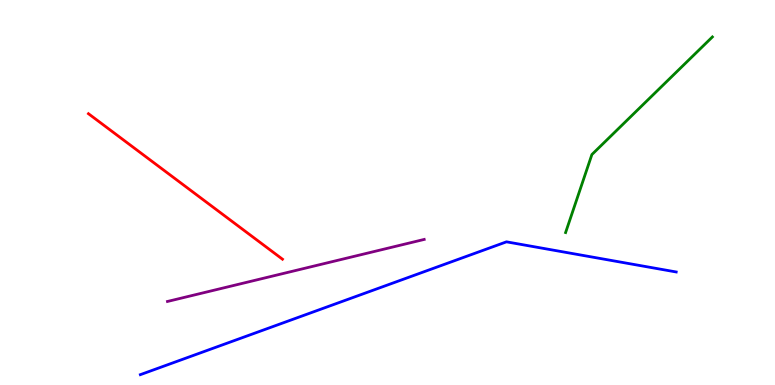[{'lines': ['blue', 'red'], 'intersections': []}, {'lines': ['green', 'red'], 'intersections': []}, {'lines': ['purple', 'red'], 'intersections': []}, {'lines': ['blue', 'green'], 'intersections': []}, {'lines': ['blue', 'purple'], 'intersections': []}, {'lines': ['green', 'purple'], 'intersections': []}]